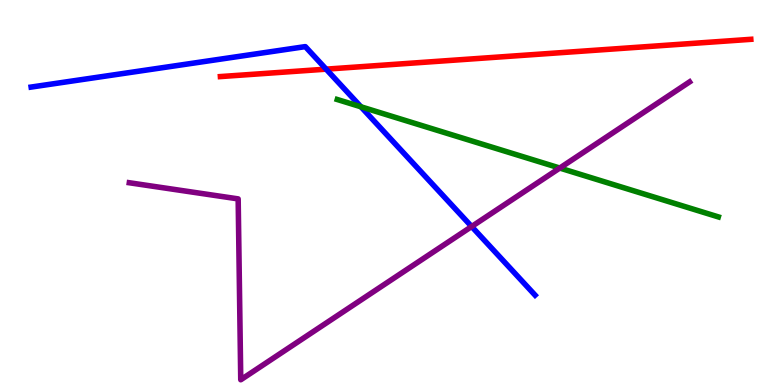[{'lines': ['blue', 'red'], 'intersections': [{'x': 4.21, 'y': 8.2}]}, {'lines': ['green', 'red'], 'intersections': []}, {'lines': ['purple', 'red'], 'intersections': []}, {'lines': ['blue', 'green'], 'intersections': [{'x': 4.66, 'y': 7.23}]}, {'lines': ['blue', 'purple'], 'intersections': [{'x': 6.09, 'y': 4.12}]}, {'lines': ['green', 'purple'], 'intersections': [{'x': 7.22, 'y': 5.64}]}]